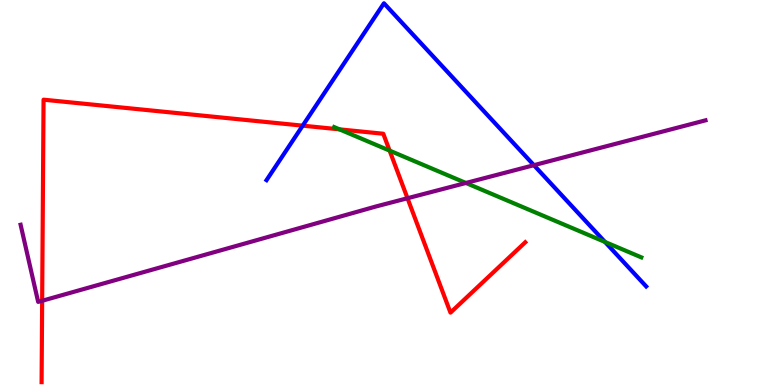[{'lines': ['blue', 'red'], 'intersections': [{'x': 3.91, 'y': 6.74}]}, {'lines': ['green', 'red'], 'intersections': [{'x': 4.38, 'y': 6.64}, {'x': 5.03, 'y': 6.09}]}, {'lines': ['purple', 'red'], 'intersections': [{'x': 0.544, 'y': 2.19}, {'x': 5.26, 'y': 4.85}]}, {'lines': ['blue', 'green'], 'intersections': [{'x': 7.81, 'y': 3.72}]}, {'lines': ['blue', 'purple'], 'intersections': [{'x': 6.89, 'y': 5.71}]}, {'lines': ['green', 'purple'], 'intersections': [{'x': 6.01, 'y': 5.25}]}]